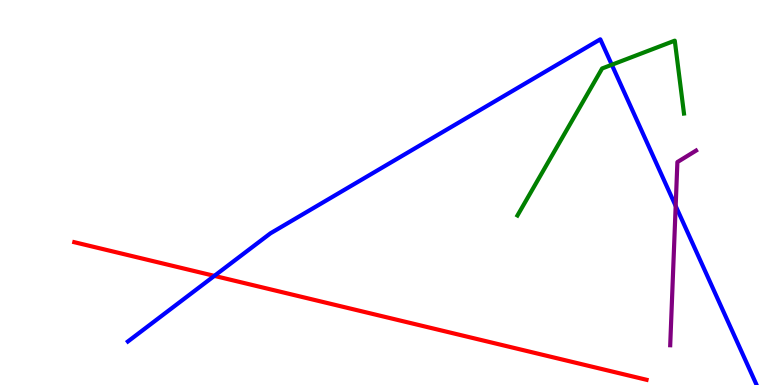[{'lines': ['blue', 'red'], 'intersections': [{'x': 2.77, 'y': 2.83}]}, {'lines': ['green', 'red'], 'intersections': []}, {'lines': ['purple', 'red'], 'intersections': []}, {'lines': ['blue', 'green'], 'intersections': [{'x': 7.89, 'y': 8.32}]}, {'lines': ['blue', 'purple'], 'intersections': [{'x': 8.72, 'y': 4.65}]}, {'lines': ['green', 'purple'], 'intersections': []}]